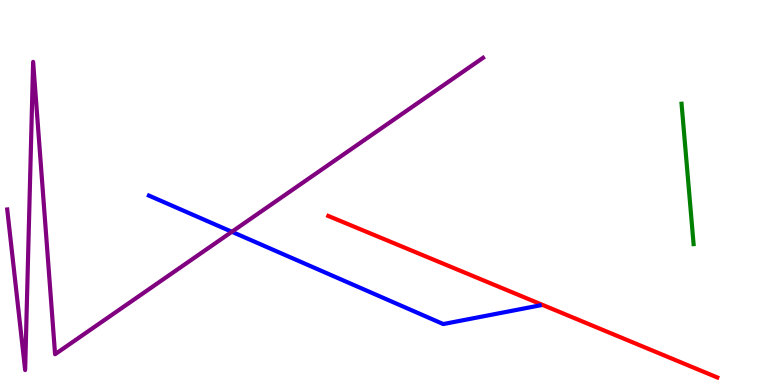[{'lines': ['blue', 'red'], 'intersections': []}, {'lines': ['green', 'red'], 'intersections': []}, {'lines': ['purple', 'red'], 'intersections': []}, {'lines': ['blue', 'green'], 'intersections': []}, {'lines': ['blue', 'purple'], 'intersections': [{'x': 2.99, 'y': 3.98}]}, {'lines': ['green', 'purple'], 'intersections': []}]